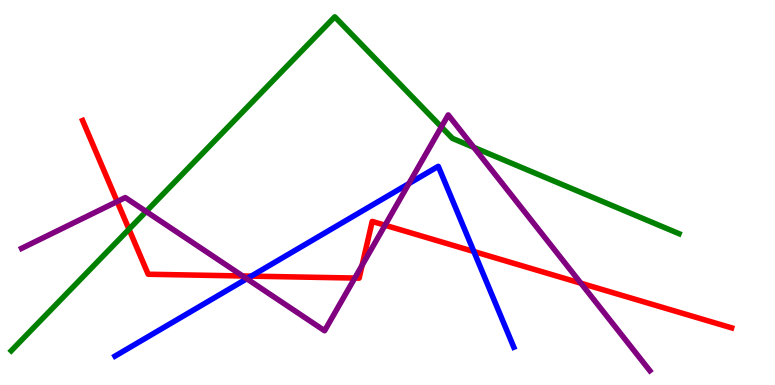[{'lines': ['blue', 'red'], 'intersections': [{'x': 3.24, 'y': 2.83}, {'x': 6.11, 'y': 3.47}]}, {'lines': ['green', 'red'], 'intersections': [{'x': 1.66, 'y': 4.05}]}, {'lines': ['purple', 'red'], 'intersections': [{'x': 1.51, 'y': 4.77}, {'x': 3.13, 'y': 2.83}, {'x': 4.58, 'y': 2.78}, {'x': 4.67, 'y': 3.11}, {'x': 4.97, 'y': 4.15}, {'x': 7.5, 'y': 2.64}]}, {'lines': ['blue', 'green'], 'intersections': []}, {'lines': ['blue', 'purple'], 'intersections': [{'x': 3.18, 'y': 2.76}, {'x': 5.28, 'y': 5.23}]}, {'lines': ['green', 'purple'], 'intersections': [{'x': 1.89, 'y': 4.51}, {'x': 5.69, 'y': 6.7}, {'x': 6.11, 'y': 6.17}]}]